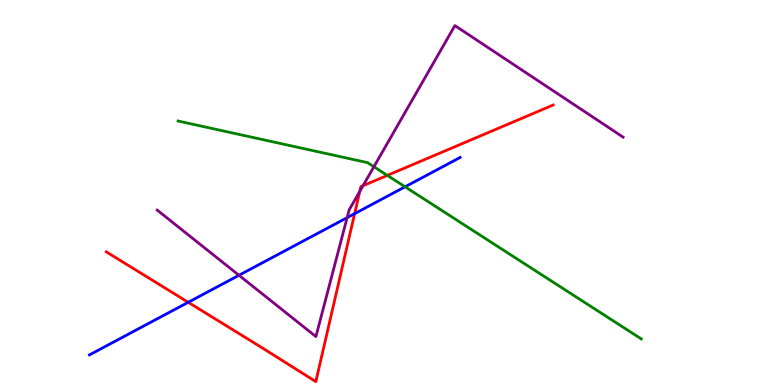[{'lines': ['blue', 'red'], 'intersections': [{'x': 2.43, 'y': 2.15}, {'x': 4.58, 'y': 4.45}]}, {'lines': ['green', 'red'], 'intersections': [{'x': 5.0, 'y': 5.44}]}, {'lines': ['purple', 'red'], 'intersections': [{'x': 4.64, 'y': 5.03}, {'x': 4.68, 'y': 5.18}]}, {'lines': ['blue', 'green'], 'intersections': [{'x': 5.23, 'y': 5.15}]}, {'lines': ['blue', 'purple'], 'intersections': [{'x': 3.08, 'y': 2.85}, {'x': 4.48, 'y': 4.35}]}, {'lines': ['green', 'purple'], 'intersections': [{'x': 4.82, 'y': 5.67}]}]